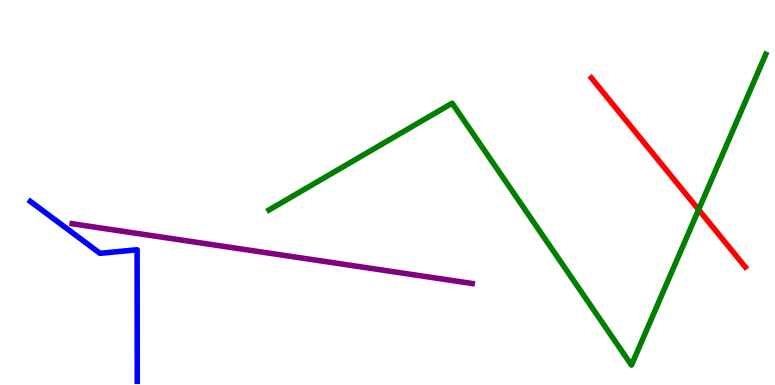[{'lines': ['blue', 'red'], 'intersections': []}, {'lines': ['green', 'red'], 'intersections': [{'x': 9.01, 'y': 4.55}]}, {'lines': ['purple', 'red'], 'intersections': []}, {'lines': ['blue', 'green'], 'intersections': []}, {'lines': ['blue', 'purple'], 'intersections': []}, {'lines': ['green', 'purple'], 'intersections': []}]